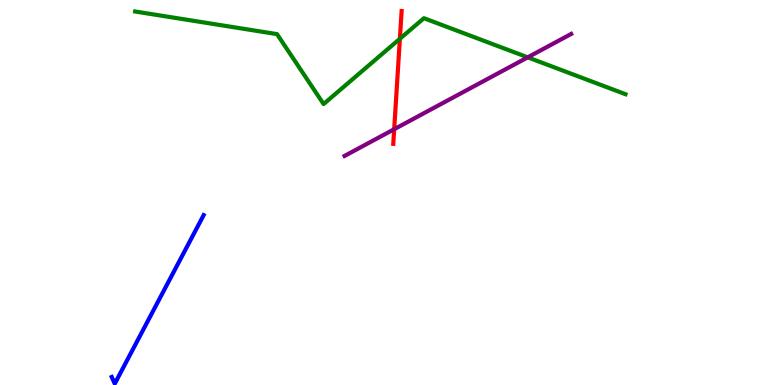[{'lines': ['blue', 'red'], 'intersections': []}, {'lines': ['green', 'red'], 'intersections': [{'x': 5.16, 'y': 8.99}]}, {'lines': ['purple', 'red'], 'intersections': [{'x': 5.09, 'y': 6.64}]}, {'lines': ['blue', 'green'], 'intersections': []}, {'lines': ['blue', 'purple'], 'intersections': []}, {'lines': ['green', 'purple'], 'intersections': [{'x': 6.81, 'y': 8.51}]}]